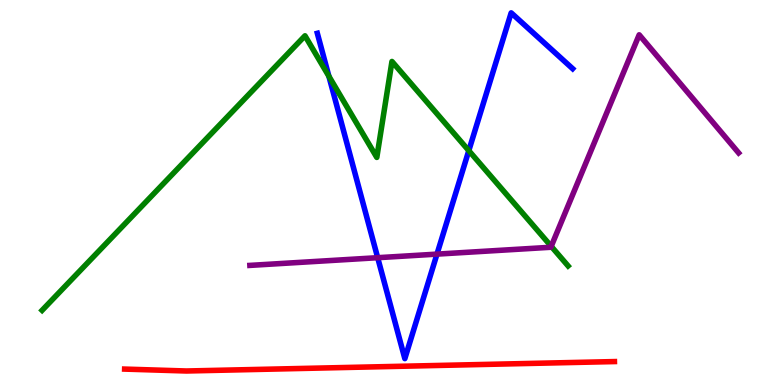[{'lines': ['blue', 'red'], 'intersections': []}, {'lines': ['green', 'red'], 'intersections': []}, {'lines': ['purple', 'red'], 'intersections': []}, {'lines': ['blue', 'green'], 'intersections': [{'x': 4.24, 'y': 8.02}, {'x': 6.05, 'y': 6.09}]}, {'lines': ['blue', 'purple'], 'intersections': [{'x': 4.87, 'y': 3.31}, {'x': 5.64, 'y': 3.4}]}, {'lines': ['green', 'purple'], 'intersections': [{'x': 7.11, 'y': 3.6}]}]